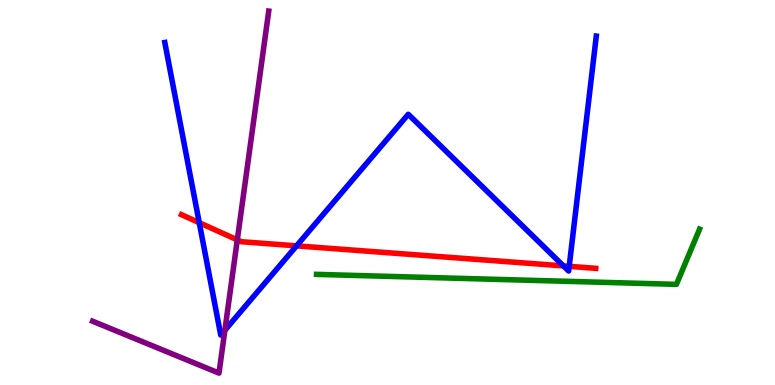[{'lines': ['blue', 'red'], 'intersections': [{'x': 2.57, 'y': 4.22}, {'x': 3.83, 'y': 3.61}, {'x': 7.27, 'y': 3.09}, {'x': 7.34, 'y': 3.08}]}, {'lines': ['green', 'red'], 'intersections': []}, {'lines': ['purple', 'red'], 'intersections': [{'x': 3.06, 'y': 3.77}]}, {'lines': ['blue', 'green'], 'intersections': []}, {'lines': ['blue', 'purple'], 'intersections': [{'x': 2.9, 'y': 1.42}]}, {'lines': ['green', 'purple'], 'intersections': []}]